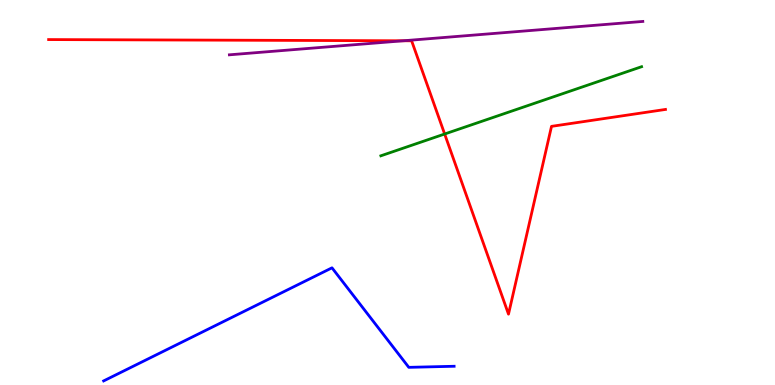[{'lines': ['blue', 'red'], 'intersections': []}, {'lines': ['green', 'red'], 'intersections': [{'x': 5.74, 'y': 6.52}]}, {'lines': ['purple', 'red'], 'intersections': [{'x': 5.2, 'y': 8.94}]}, {'lines': ['blue', 'green'], 'intersections': []}, {'lines': ['blue', 'purple'], 'intersections': []}, {'lines': ['green', 'purple'], 'intersections': []}]